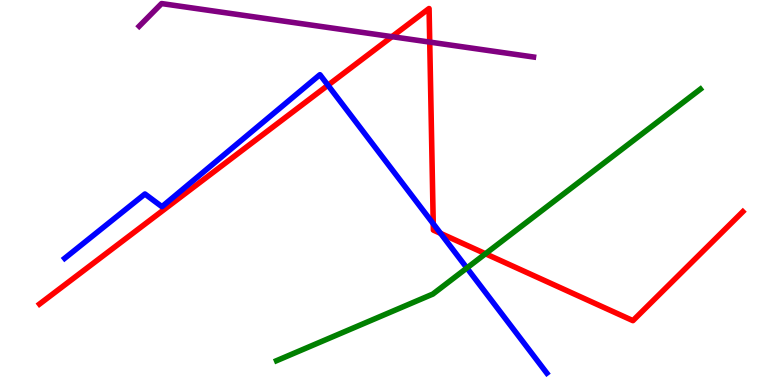[{'lines': ['blue', 'red'], 'intersections': [{'x': 4.23, 'y': 7.79}, {'x': 5.59, 'y': 4.19}, {'x': 5.68, 'y': 3.94}]}, {'lines': ['green', 'red'], 'intersections': [{'x': 6.26, 'y': 3.41}]}, {'lines': ['purple', 'red'], 'intersections': [{'x': 5.06, 'y': 9.05}, {'x': 5.54, 'y': 8.91}]}, {'lines': ['blue', 'green'], 'intersections': [{'x': 6.02, 'y': 3.04}]}, {'lines': ['blue', 'purple'], 'intersections': []}, {'lines': ['green', 'purple'], 'intersections': []}]